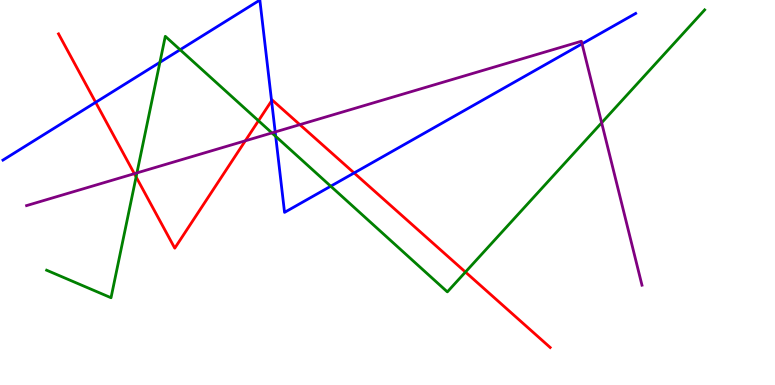[{'lines': ['blue', 'red'], 'intersections': [{'x': 1.23, 'y': 7.34}, {'x': 3.5, 'y': 7.38}, {'x': 4.57, 'y': 5.51}]}, {'lines': ['green', 'red'], 'intersections': [{'x': 1.76, 'y': 5.41}, {'x': 3.34, 'y': 6.86}, {'x': 6.01, 'y': 2.93}]}, {'lines': ['purple', 'red'], 'intersections': [{'x': 1.73, 'y': 5.49}, {'x': 3.17, 'y': 6.34}, {'x': 3.87, 'y': 6.76}]}, {'lines': ['blue', 'green'], 'intersections': [{'x': 2.06, 'y': 8.38}, {'x': 2.32, 'y': 8.71}, {'x': 3.56, 'y': 6.46}, {'x': 4.27, 'y': 5.16}]}, {'lines': ['blue', 'purple'], 'intersections': [{'x': 3.55, 'y': 6.57}, {'x': 7.51, 'y': 8.86}]}, {'lines': ['green', 'purple'], 'intersections': [{'x': 1.77, 'y': 5.51}, {'x': 3.51, 'y': 6.55}, {'x': 7.76, 'y': 6.81}]}]